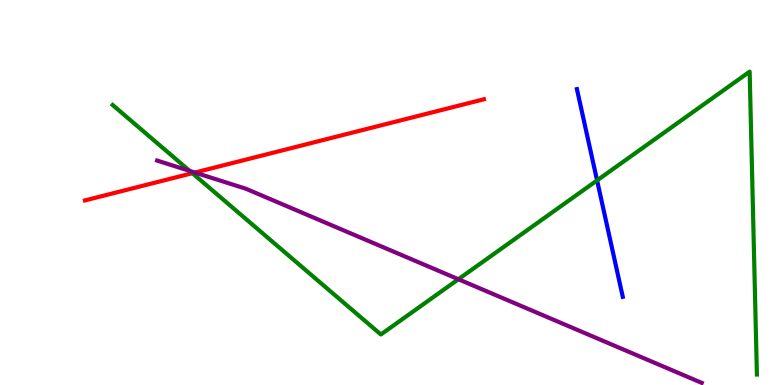[{'lines': ['blue', 'red'], 'intersections': []}, {'lines': ['green', 'red'], 'intersections': [{'x': 2.48, 'y': 5.5}]}, {'lines': ['purple', 'red'], 'intersections': [{'x': 2.51, 'y': 5.52}]}, {'lines': ['blue', 'green'], 'intersections': [{'x': 7.7, 'y': 5.31}]}, {'lines': ['blue', 'purple'], 'intersections': []}, {'lines': ['green', 'purple'], 'intersections': [{'x': 2.45, 'y': 5.56}, {'x': 5.91, 'y': 2.75}]}]